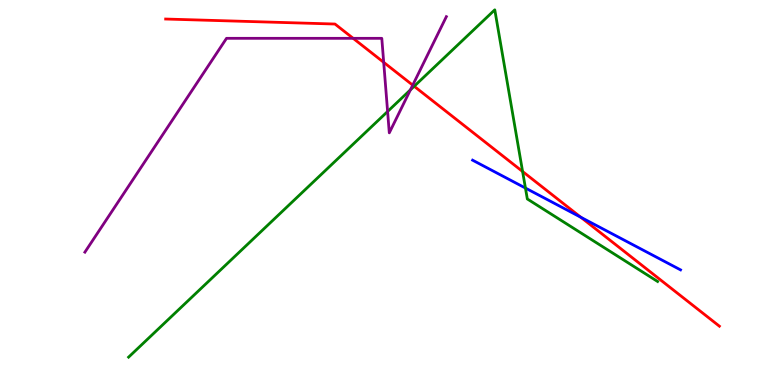[{'lines': ['blue', 'red'], 'intersections': [{'x': 7.49, 'y': 4.36}]}, {'lines': ['green', 'red'], 'intersections': [{'x': 5.34, 'y': 7.76}, {'x': 6.74, 'y': 5.55}]}, {'lines': ['purple', 'red'], 'intersections': [{'x': 4.56, 'y': 9.0}, {'x': 4.95, 'y': 8.38}, {'x': 5.33, 'y': 7.79}]}, {'lines': ['blue', 'green'], 'intersections': [{'x': 6.78, 'y': 5.12}]}, {'lines': ['blue', 'purple'], 'intersections': []}, {'lines': ['green', 'purple'], 'intersections': [{'x': 5.0, 'y': 7.1}, {'x': 5.3, 'y': 7.67}]}]